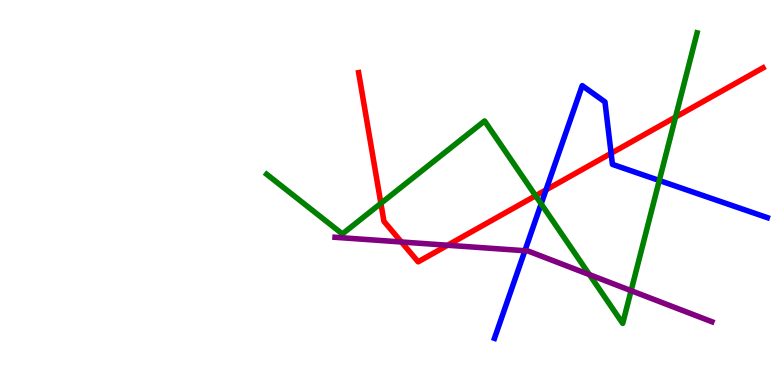[{'lines': ['blue', 'red'], 'intersections': [{'x': 7.05, 'y': 5.07}, {'x': 7.89, 'y': 6.02}]}, {'lines': ['green', 'red'], 'intersections': [{'x': 4.91, 'y': 4.72}, {'x': 6.91, 'y': 4.92}, {'x': 8.72, 'y': 6.96}]}, {'lines': ['purple', 'red'], 'intersections': [{'x': 5.18, 'y': 3.71}, {'x': 5.78, 'y': 3.63}]}, {'lines': ['blue', 'green'], 'intersections': [{'x': 6.98, 'y': 4.7}, {'x': 8.51, 'y': 5.31}]}, {'lines': ['blue', 'purple'], 'intersections': [{'x': 6.77, 'y': 3.49}]}, {'lines': ['green', 'purple'], 'intersections': [{'x': 7.61, 'y': 2.87}, {'x': 8.14, 'y': 2.45}]}]